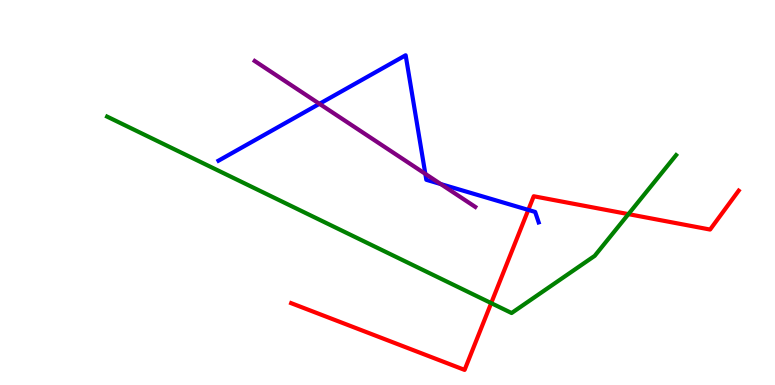[{'lines': ['blue', 'red'], 'intersections': [{'x': 6.82, 'y': 4.55}]}, {'lines': ['green', 'red'], 'intersections': [{'x': 6.34, 'y': 2.13}, {'x': 8.11, 'y': 4.44}]}, {'lines': ['purple', 'red'], 'intersections': []}, {'lines': ['blue', 'green'], 'intersections': []}, {'lines': ['blue', 'purple'], 'intersections': [{'x': 4.12, 'y': 7.3}, {'x': 5.49, 'y': 5.48}, {'x': 5.69, 'y': 5.22}]}, {'lines': ['green', 'purple'], 'intersections': []}]